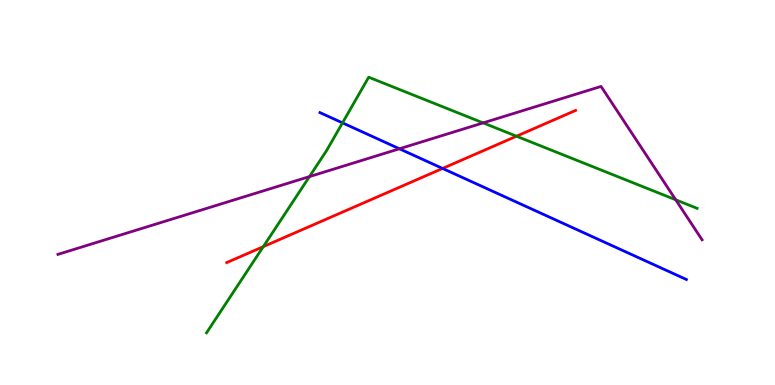[{'lines': ['blue', 'red'], 'intersections': [{'x': 5.71, 'y': 5.62}]}, {'lines': ['green', 'red'], 'intersections': [{'x': 3.4, 'y': 3.59}, {'x': 6.66, 'y': 6.46}]}, {'lines': ['purple', 'red'], 'intersections': []}, {'lines': ['blue', 'green'], 'intersections': [{'x': 4.42, 'y': 6.81}]}, {'lines': ['blue', 'purple'], 'intersections': [{'x': 5.15, 'y': 6.14}]}, {'lines': ['green', 'purple'], 'intersections': [{'x': 3.99, 'y': 5.41}, {'x': 6.23, 'y': 6.81}, {'x': 8.72, 'y': 4.81}]}]